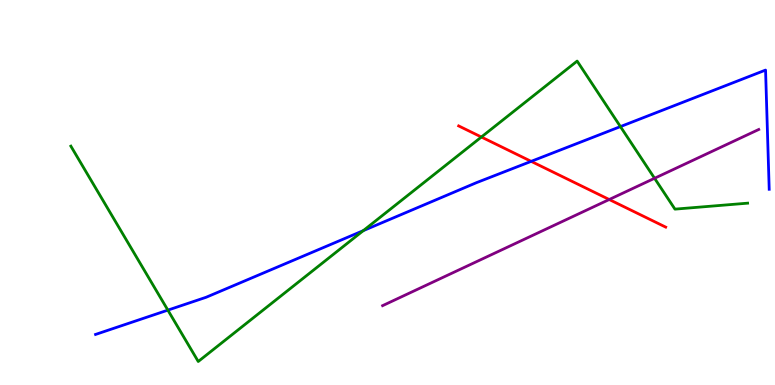[{'lines': ['blue', 'red'], 'intersections': [{'x': 6.85, 'y': 5.81}]}, {'lines': ['green', 'red'], 'intersections': [{'x': 6.21, 'y': 6.44}]}, {'lines': ['purple', 'red'], 'intersections': [{'x': 7.86, 'y': 4.82}]}, {'lines': ['blue', 'green'], 'intersections': [{'x': 2.17, 'y': 1.94}, {'x': 4.69, 'y': 4.01}, {'x': 8.01, 'y': 6.71}]}, {'lines': ['blue', 'purple'], 'intersections': []}, {'lines': ['green', 'purple'], 'intersections': [{'x': 8.45, 'y': 5.37}]}]